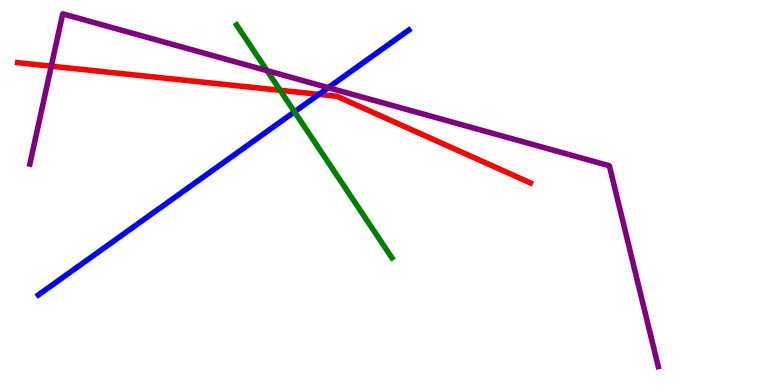[{'lines': ['blue', 'red'], 'intersections': [{'x': 4.11, 'y': 7.55}]}, {'lines': ['green', 'red'], 'intersections': [{'x': 3.61, 'y': 7.65}]}, {'lines': ['purple', 'red'], 'intersections': [{'x': 0.662, 'y': 8.28}]}, {'lines': ['blue', 'green'], 'intersections': [{'x': 3.8, 'y': 7.1}]}, {'lines': ['blue', 'purple'], 'intersections': [{'x': 4.24, 'y': 7.72}]}, {'lines': ['green', 'purple'], 'intersections': [{'x': 3.45, 'y': 8.17}]}]